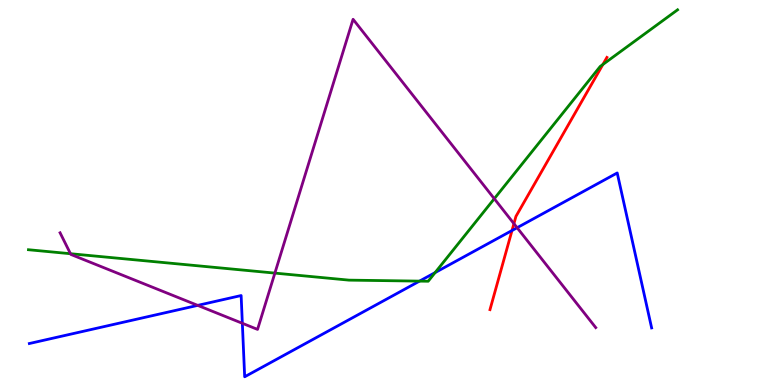[{'lines': ['blue', 'red'], 'intersections': [{'x': 6.61, 'y': 4.01}]}, {'lines': ['green', 'red'], 'intersections': [{'x': 7.78, 'y': 8.32}]}, {'lines': ['purple', 'red'], 'intersections': [{'x': 6.63, 'y': 4.19}]}, {'lines': ['blue', 'green'], 'intersections': [{'x': 5.41, 'y': 2.7}, {'x': 5.61, 'y': 2.92}]}, {'lines': ['blue', 'purple'], 'intersections': [{'x': 2.55, 'y': 2.07}, {'x': 3.13, 'y': 1.6}, {'x': 6.67, 'y': 4.09}]}, {'lines': ['green', 'purple'], 'intersections': [{'x': 0.909, 'y': 3.41}, {'x': 3.55, 'y': 2.91}, {'x': 6.38, 'y': 4.84}]}]